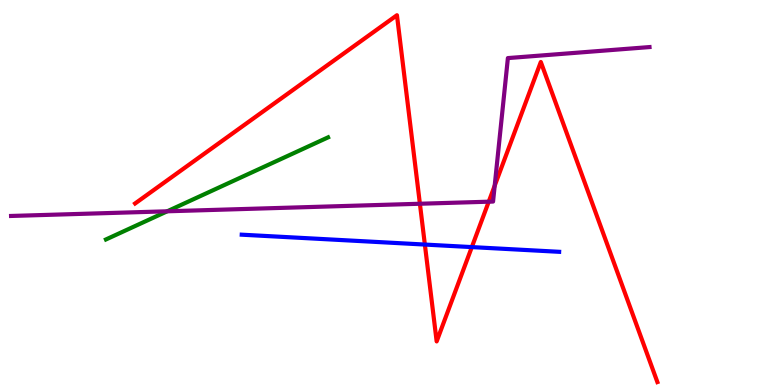[{'lines': ['blue', 'red'], 'intersections': [{'x': 5.48, 'y': 3.65}, {'x': 6.09, 'y': 3.58}]}, {'lines': ['green', 'red'], 'intersections': []}, {'lines': ['purple', 'red'], 'intersections': [{'x': 5.42, 'y': 4.71}, {'x': 6.31, 'y': 4.76}, {'x': 6.38, 'y': 5.18}]}, {'lines': ['blue', 'green'], 'intersections': []}, {'lines': ['blue', 'purple'], 'intersections': []}, {'lines': ['green', 'purple'], 'intersections': [{'x': 2.16, 'y': 4.51}]}]